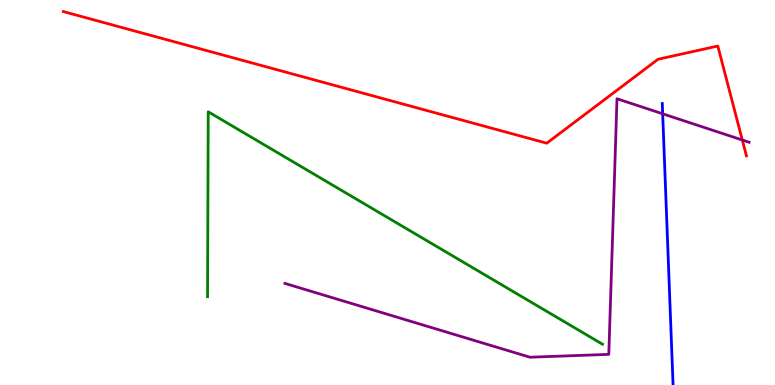[{'lines': ['blue', 'red'], 'intersections': []}, {'lines': ['green', 'red'], 'intersections': []}, {'lines': ['purple', 'red'], 'intersections': [{'x': 9.58, 'y': 6.36}]}, {'lines': ['blue', 'green'], 'intersections': []}, {'lines': ['blue', 'purple'], 'intersections': [{'x': 8.55, 'y': 7.04}]}, {'lines': ['green', 'purple'], 'intersections': []}]